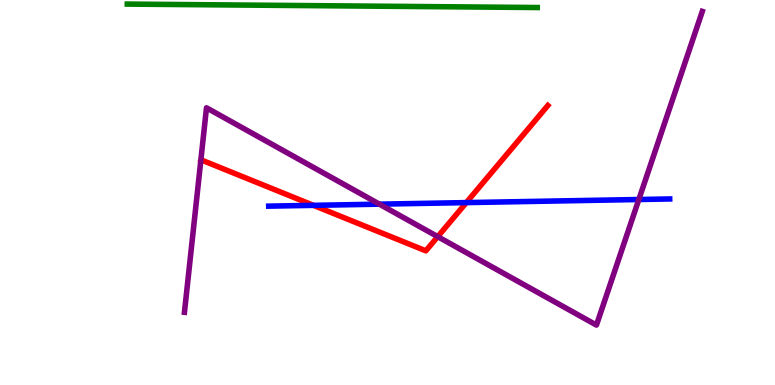[{'lines': ['blue', 'red'], 'intersections': [{'x': 4.04, 'y': 4.67}, {'x': 6.02, 'y': 4.74}]}, {'lines': ['green', 'red'], 'intersections': []}, {'lines': ['purple', 'red'], 'intersections': [{'x': 5.65, 'y': 3.85}]}, {'lines': ['blue', 'green'], 'intersections': []}, {'lines': ['blue', 'purple'], 'intersections': [{'x': 4.9, 'y': 4.7}, {'x': 8.24, 'y': 4.82}]}, {'lines': ['green', 'purple'], 'intersections': []}]